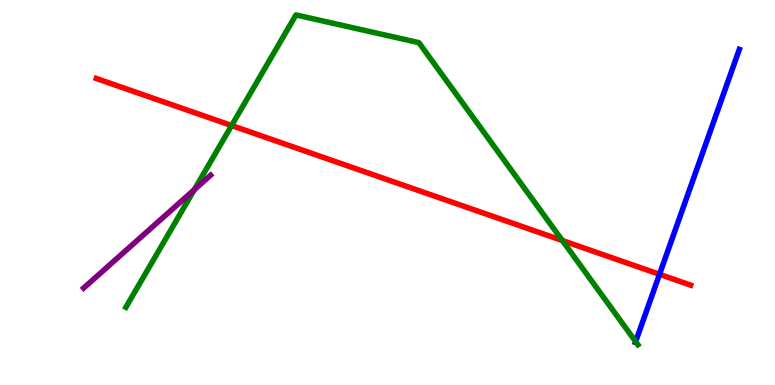[{'lines': ['blue', 'red'], 'intersections': [{'x': 8.51, 'y': 2.88}]}, {'lines': ['green', 'red'], 'intersections': [{'x': 2.99, 'y': 6.74}, {'x': 7.26, 'y': 3.75}]}, {'lines': ['purple', 'red'], 'intersections': []}, {'lines': ['blue', 'green'], 'intersections': [{'x': 8.2, 'y': 1.13}]}, {'lines': ['blue', 'purple'], 'intersections': []}, {'lines': ['green', 'purple'], 'intersections': [{'x': 2.51, 'y': 5.07}]}]